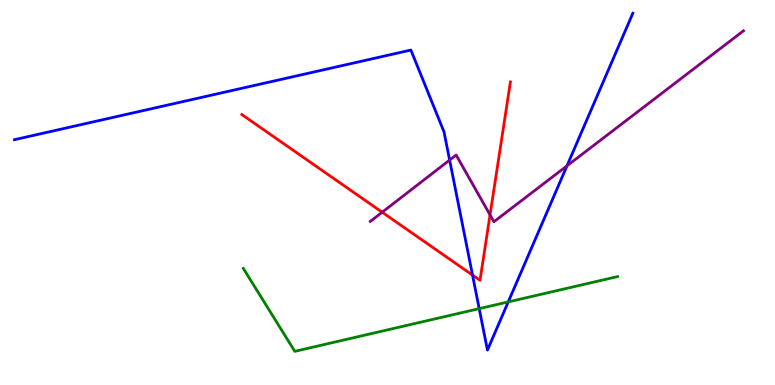[{'lines': ['blue', 'red'], 'intersections': [{'x': 6.1, 'y': 2.85}]}, {'lines': ['green', 'red'], 'intersections': []}, {'lines': ['purple', 'red'], 'intersections': [{'x': 4.93, 'y': 4.49}, {'x': 6.32, 'y': 4.42}]}, {'lines': ['blue', 'green'], 'intersections': [{'x': 6.18, 'y': 1.98}, {'x': 6.56, 'y': 2.16}]}, {'lines': ['blue', 'purple'], 'intersections': [{'x': 5.8, 'y': 5.84}, {'x': 7.32, 'y': 5.69}]}, {'lines': ['green', 'purple'], 'intersections': []}]